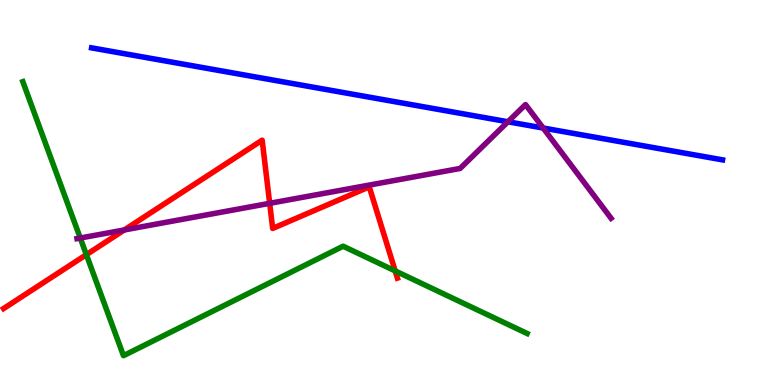[{'lines': ['blue', 'red'], 'intersections': []}, {'lines': ['green', 'red'], 'intersections': [{'x': 1.11, 'y': 3.39}, {'x': 5.1, 'y': 2.96}]}, {'lines': ['purple', 'red'], 'intersections': [{'x': 1.6, 'y': 4.03}, {'x': 3.48, 'y': 4.72}]}, {'lines': ['blue', 'green'], 'intersections': []}, {'lines': ['blue', 'purple'], 'intersections': [{'x': 6.55, 'y': 6.84}, {'x': 7.01, 'y': 6.67}]}, {'lines': ['green', 'purple'], 'intersections': [{'x': 1.04, 'y': 3.82}]}]